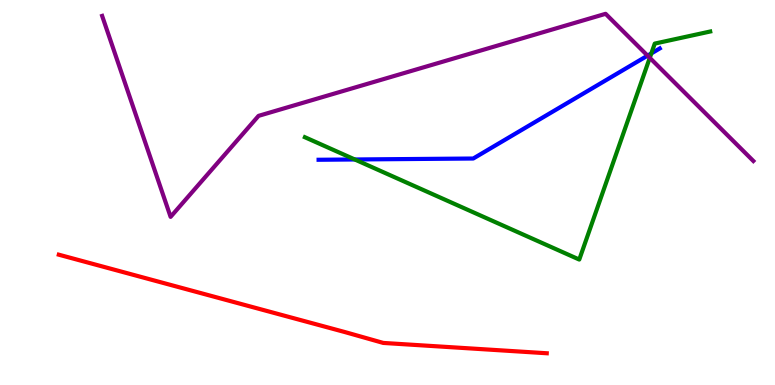[{'lines': ['blue', 'red'], 'intersections': []}, {'lines': ['green', 'red'], 'intersections': []}, {'lines': ['purple', 'red'], 'intersections': []}, {'lines': ['blue', 'green'], 'intersections': [{'x': 4.58, 'y': 5.86}, {'x': 8.4, 'y': 8.61}]}, {'lines': ['blue', 'purple'], 'intersections': [{'x': 8.36, 'y': 8.55}]}, {'lines': ['green', 'purple'], 'intersections': [{'x': 8.38, 'y': 8.5}]}]